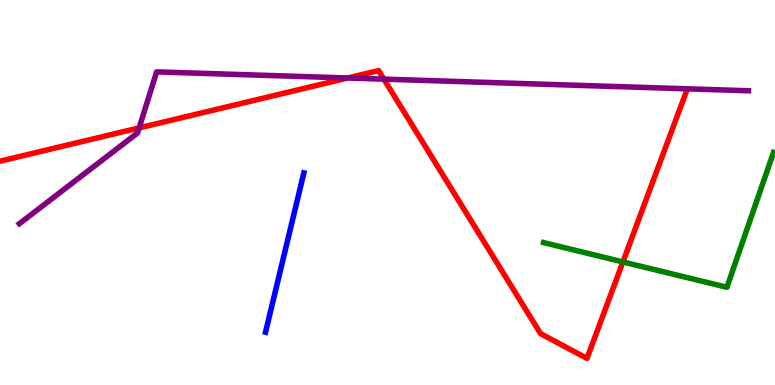[{'lines': ['blue', 'red'], 'intersections': []}, {'lines': ['green', 'red'], 'intersections': [{'x': 8.04, 'y': 3.2}]}, {'lines': ['purple', 'red'], 'intersections': [{'x': 1.8, 'y': 6.68}, {'x': 4.49, 'y': 7.97}, {'x': 4.95, 'y': 7.94}]}, {'lines': ['blue', 'green'], 'intersections': []}, {'lines': ['blue', 'purple'], 'intersections': []}, {'lines': ['green', 'purple'], 'intersections': []}]